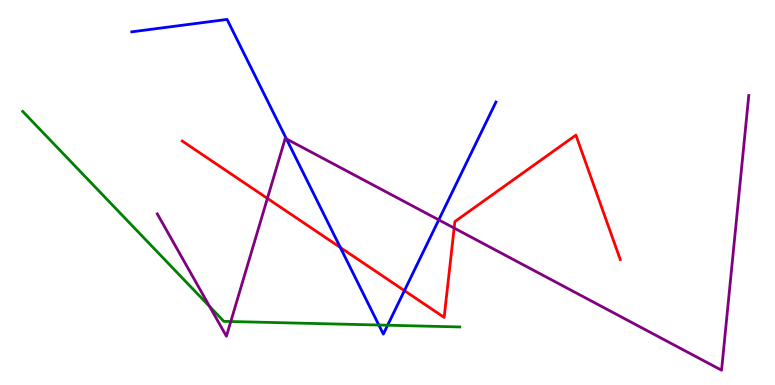[{'lines': ['blue', 'red'], 'intersections': [{'x': 4.39, 'y': 3.57}, {'x': 5.22, 'y': 2.45}]}, {'lines': ['green', 'red'], 'intersections': []}, {'lines': ['purple', 'red'], 'intersections': [{'x': 3.45, 'y': 4.85}, {'x': 5.86, 'y': 4.08}]}, {'lines': ['blue', 'green'], 'intersections': [{'x': 4.89, 'y': 1.56}, {'x': 5.0, 'y': 1.55}]}, {'lines': ['blue', 'purple'], 'intersections': [{'x': 3.7, 'y': 6.39}, {'x': 5.66, 'y': 4.29}]}, {'lines': ['green', 'purple'], 'intersections': [{'x': 2.7, 'y': 2.04}, {'x': 2.98, 'y': 1.65}]}]